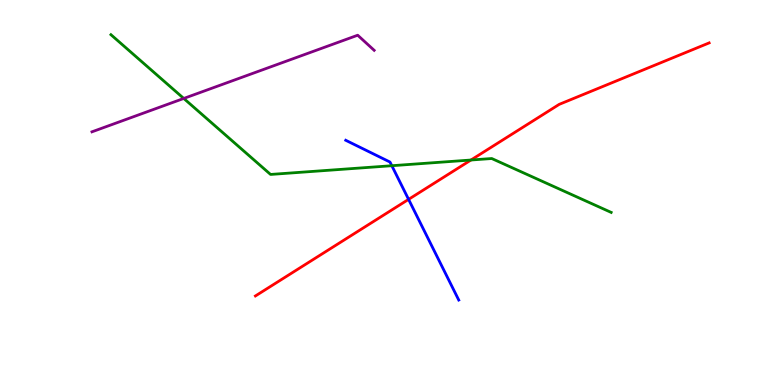[{'lines': ['blue', 'red'], 'intersections': [{'x': 5.27, 'y': 4.82}]}, {'lines': ['green', 'red'], 'intersections': [{'x': 6.08, 'y': 5.84}]}, {'lines': ['purple', 'red'], 'intersections': []}, {'lines': ['blue', 'green'], 'intersections': [{'x': 5.06, 'y': 5.7}]}, {'lines': ['blue', 'purple'], 'intersections': []}, {'lines': ['green', 'purple'], 'intersections': [{'x': 2.37, 'y': 7.44}]}]